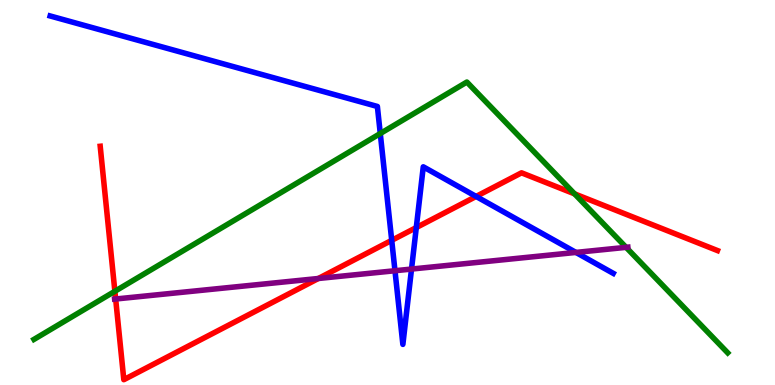[{'lines': ['blue', 'red'], 'intersections': [{'x': 5.05, 'y': 3.76}, {'x': 5.37, 'y': 4.09}, {'x': 6.14, 'y': 4.9}]}, {'lines': ['green', 'red'], 'intersections': [{'x': 1.48, 'y': 2.43}, {'x': 7.41, 'y': 4.96}]}, {'lines': ['purple', 'red'], 'intersections': [{'x': 1.49, 'y': 2.23}, {'x': 4.11, 'y': 2.77}]}, {'lines': ['blue', 'green'], 'intersections': [{'x': 4.91, 'y': 6.53}]}, {'lines': ['blue', 'purple'], 'intersections': [{'x': 5.1, 'y': 2.97}, {'x': 5.31, 'y': 3.01}, {'x': 7.43, 'y': 3.44}]}, {'lines': ['green', 'purple'], 'intersections': [{'x': 8.08, 'y': 3.58}]}]